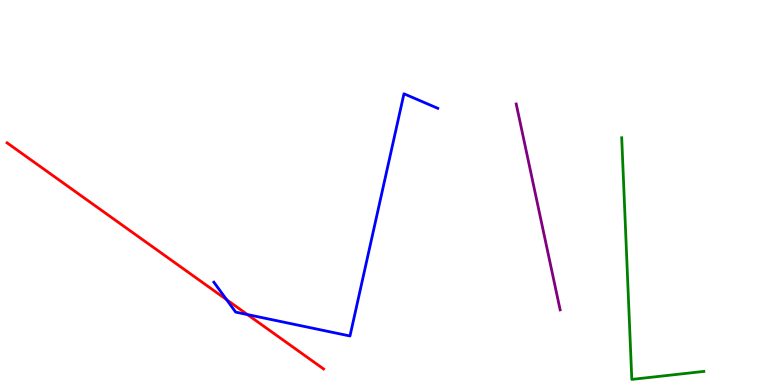[{'lines': ['blue', 'red'], 'intersections': [{'x': 2.92, 'y': 2.22}, {'x': 3.19, 'y': 1.83}]}, {'lines': ['green', 'red'], 'intersections': []}, {'lines': ['purple', 'red'], 'intersections': []}, {'lines': ['blue', 'green'], 'intersections': []}, {'lines': ['blue', 'purple'], 'intersections': []}, {'lines': ['green', 'purple'], 'intersections': []}]